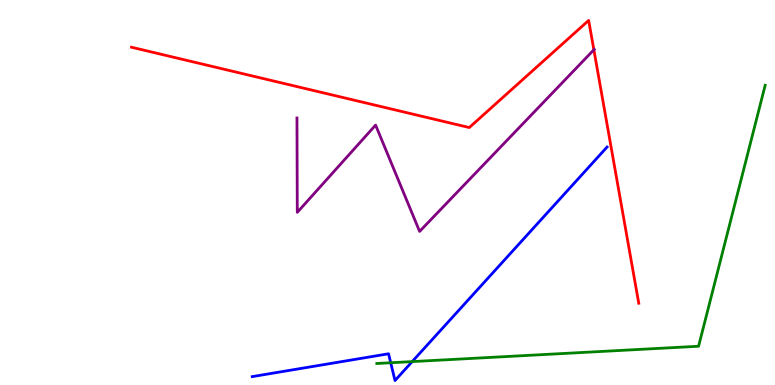[{'lines': ['blue', 'red'], 'intersections': []}, {'lines': ['green', 'red'], 'intersections': []}, {'lines': ['purple', 'red'], 'intersections': [{'x': 7.66, 'y': 8.71}]}, {'lines': ['blue', 'green'], 'intersections': [{'x': 5.04, 'y': 0.578}, {'x': 5.32, 'y': 0.608}]}, {'lines': ['blue', 'purple'], 'intersections': []}, {'lines': ['green', 'purple'], 'intersections': []}]